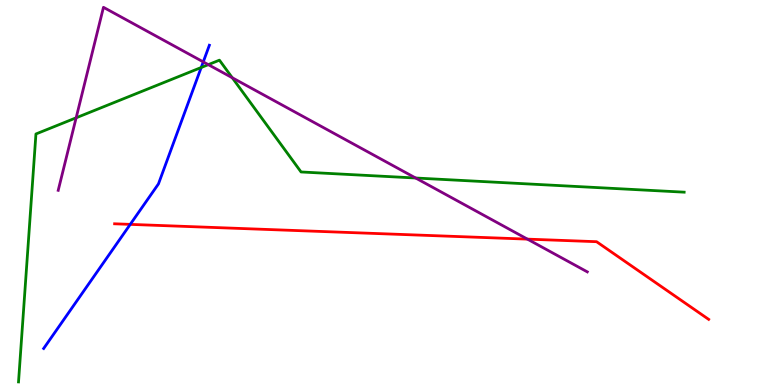[{'lines': ['blue', 'red'], 'intersections': [{'x': 1.68, 'y': 4.17}]}, {'lines': ['green', 'red'], 'intersections': []}, {'lines': ['purple', 'red'], 'intersections': [{'x': 6.81, 'y': 3.79}]}, {'lines': ['blue', 'green'], 'intersections': [{'x': 2.6, 'y': 8.25}]}, {'lines': ['blue', 'purple'], 'intersections': [{'x': 2.62, 'y': 8.39}]}, {'lines': ['green', 'purple'], 'intersections': [{'x': 0.983, 'y': 6.94}, {'x': 2.69, 'y': 8.32}, {'x': 3.0, 'y': 7.98}, {'x': 5.36, 'y': 5.38}]}]